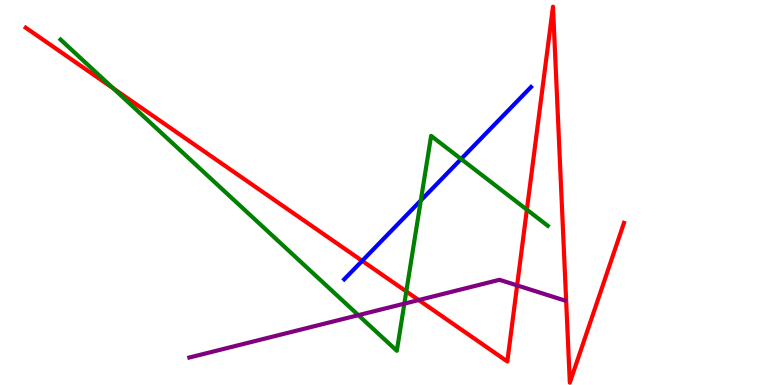[{'lines': ['blue', 'red'], 'intersections': [{'x': 4.67, 'y': 3.22}]}, {'lines': ['green', 'red'], 'intersections': [{'x': 1.46, 'y': 7.7}, {'x': 5.24, 'y': 2.43}, {'x': 6.8, 'y': 4.55}]}, {'lines': ['purple', 'red'], 'intersections': [{'x': 5.4, 'y': 2.21}, {'x': 6.67, 'y': 2.59}]}, {'lines': ['blue', 'green'], 'intersections': [{'x': 5.43, 'y': 4.79}, {'x': 5.95, 'y': 5.87}]}, {'lines': ['blue', 'purple'], 'intersections': []}, {'lines': ['green', 'purple'], 'intersections': [{'x': 4.62, 'y': 1.81}, {'x': 5.22, 'y': 2.11}]}]